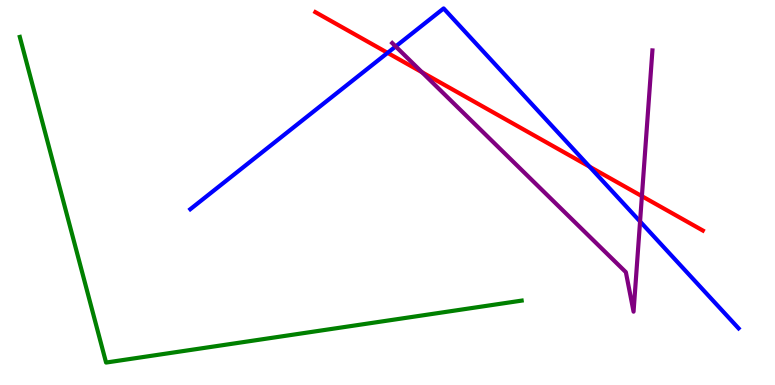[{'lines': ['blue', 'red'], 'intersections': [{'x': 5.0, 'y': 8.63}, {'x': 7.61, 'y': 5.67}]}, {'lines': ['green', 'red'], 'intersections': []}, {'lines': ['purple', 'red'], 'intersections': [{'x': 5.44, 'y': 8.12}, {'x': 8.28, 'y': 4.9}]}, {'lines': ['blue', 'green'], 'intersections': []}, {'lines': ['blue', 'purple'], 'intersections': [{'x': 5.11, 'y': 8.79}, {'x': 8.26, 'y': 4.25}]}, {'lines': ['green', 'purple'], 'intersections': []}]